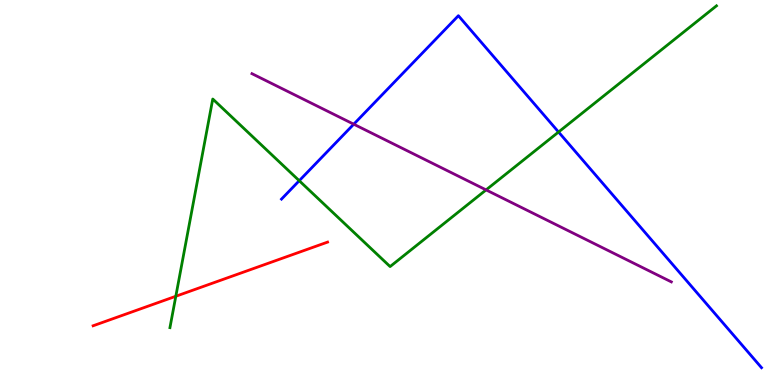[{'lines': ['blue', 'red'], 'intersections': []}, {'lines': ['green', 'red'], 'intersections': [{'x': 2.27, 'y': 2.3}]}, {'lines': ['purple', 'red'], 'intersections': []}, {'lines': ['blue', 'green'], 'intersections': [{'x': 3.86, 'y': 5.31}, {'x': 7.21, 'y': 6.57}]}, {'lines': ['blue', 'purple'], 'intersections': [{'x': 4.56, 'y': 6.77}]}, {'lines': ['green', 'purple'], 'intersections': [{'x': 6.27, 'y': 5.07}]}]